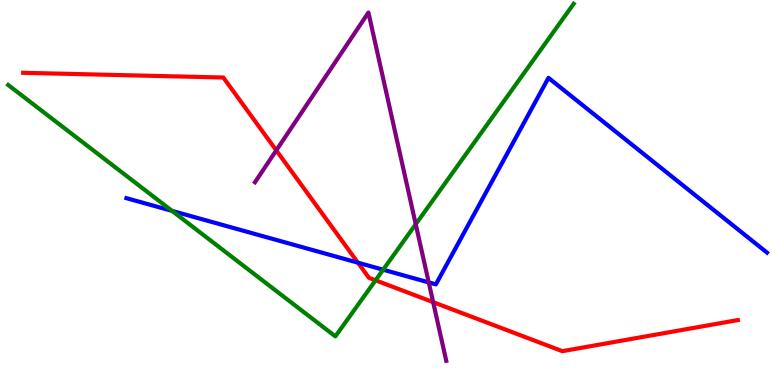[{'lines': ['blue', 'red'], 'intersections': [{'x': 4.62, 'y': 3.18}]}, {'lines': ['green', 'red'], 'intersections': [{'x': 4.85, 'y': 2.72}]}, {'lines': ['purple', 'red'], 'intersections': [{'x': 3.56, 'y': 6.09}, {'x': 5.59, 'y': 2.15}]}, {'lines': ['blue', 'green'], 'intersections': [{'x': 2.22, 'y': 4.52}, {'x': 4.94, 'y': 2.99}]}, {'lines': ['blue', 'purple'], 'intersections': [{'x': 5.53, 'y': 2.66}]}, {'lines': ['green', 'purple'], 'intersections': [{'x': 5.36, 'y': 4.18}]}]